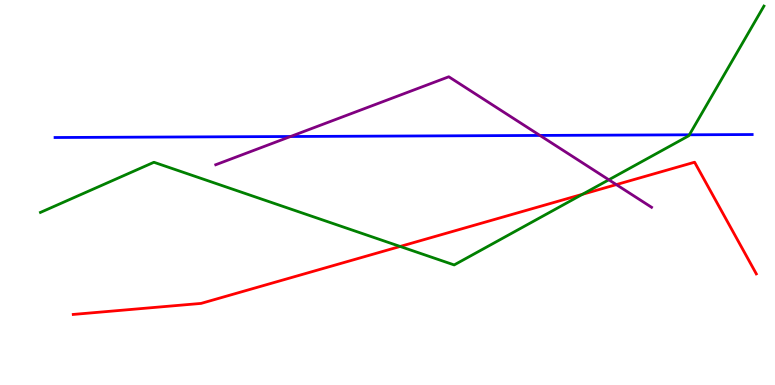[{'lines': ['blue', 'red'], 'intersections': []}, {'lines': ['green', 'red'], 'intersections': [{'x': 5.16, 'y': 3.6}, {'x': 7.52, 'y': 4.95}]}, {'lines': ['purple', 'red'], 'intersections': [{'x': 7.95, 'y': 5.21}]}, {'lines': ['blue', 'green'], 'intersections': [{'x': 8.9, 'y': 6.5}]}, {'lines': ['blue', 'purple'], 'intersections': [{'x': 3.75, 'y': 6.45}, {'x': 6.97, 'y': 6.48}]}, {'lines': ['green', 'purple'], 'intersections': [{'x': 7.86, 'y': 5.33}]}]